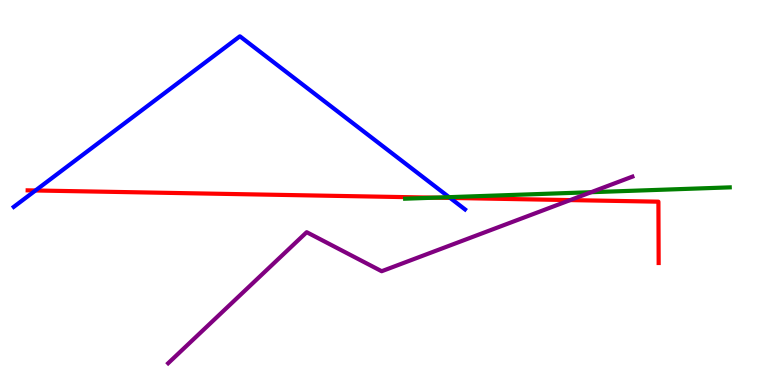[{'lines': ['blue', 'red'], 'intersections': [{'x': 0.458, 'y': 5.05}, {'x': 5.81, 'y': 4.86}]}, {'lines': ['green', 'red'], 'intersections': [{'x': 5.61, 'y': 4.87}]}, {'lines': ['purple', 'red'], 'intersections': [{'x': 7.36, 'y': 4.8}]}, {'lines': ['blue', 'green'], 'intersections': [{'x': 5.79, 'y': 4.88}]}, {'lines': ['blue', 'purple'], 'intersections': []}, {'lines': ['green', 'purple'], 'intersections': [{'x': 7.63, 'y': 5.01}]}]